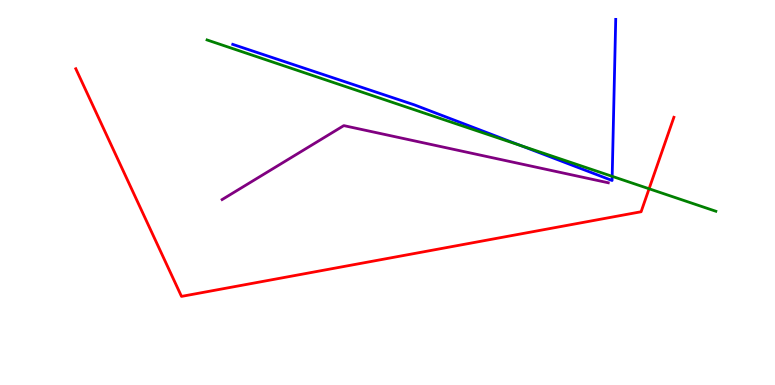[{'lines': ['blue', 'red'], 'intersections': []}, {'lines': ['green', 'red'], 'intersections': [{'x': 8.38, 'y': 5.1}]}, {'lines': ['purple', 'red'], 'intersections': []}, {'lines': ['blue', 'green'], 'intersections': [{'x': 6.72, 'y': 6.22}, {'x': 7.9, 'y': 5.42}]}, {'lines': ['blue', 'purple'], 'intersections': []}, {'lines': ['green', 'purple'], 'intersections': []}]